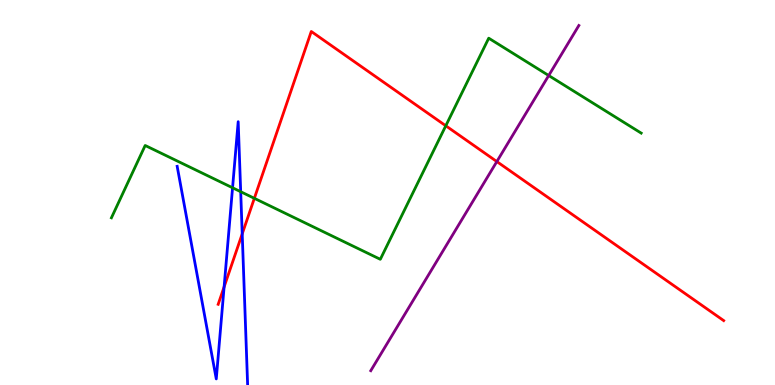[{'lines': ['blue', 'red'], 'intersections': [{'x': 2.89, 'y': 2.55}, {'x': 3.13, 'y': 3.93}]}, {'lines': ['green', 'red'], 'intersections': [{'x': 3.28, 'y': 4.85}, {'x': 5.75, 'y': 6.73}]}, {'lines': ['purple', 'red'], 'intersections': [{'x': 6.41, 'y': 5.8}]}, {'lines': ['blue', 'green'], 'intersections': [{'x': 3.0, 'y': 5.12}, {'x': 3.11, 'y': 5.02}]}, {'lines': ['blue', 'purple'], 'intersections': []}, {'lines': ['green', 'purple'], 'intersections': [{'x': 7.08, 'y': 8.04}]}]